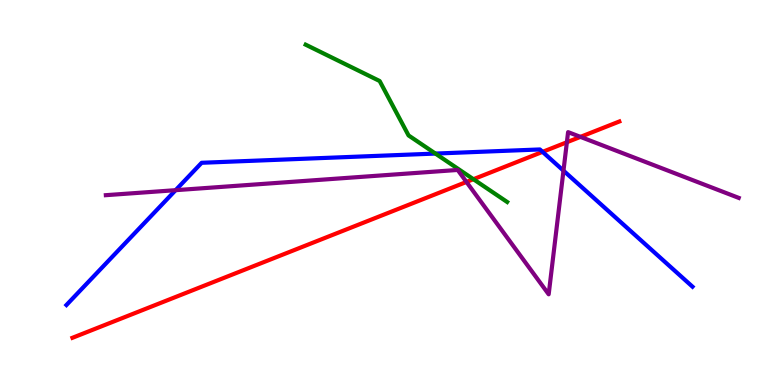[{'lines': ['blue', 'red'], 'intersections': [{'x': 7.0, 'y': 6.06}]}, {'lines': ['green', 'red'], 'intersections': [{'x': 6.11, 'y': 5.35}]}, {'lines': ['purple', 'red'], 'intersections': [{'x': 6.02, 'y': 5.27}, {'x': 7.31, 'y': 6.31}, {'x': 7.49, 'y': 6.44}]}, {'lines': ['blue', 'green'], 'intersections': [{'x': 5.62, 'y': 6.01}]}, {'lines': ['blue', 'purple'], 'intersections': [{'x': 2.27, 'y': 5.06}, {'x': 7.27, 'y': 5.57}]}, {'lines': ['green', 'purple'], 'intersections': []}]